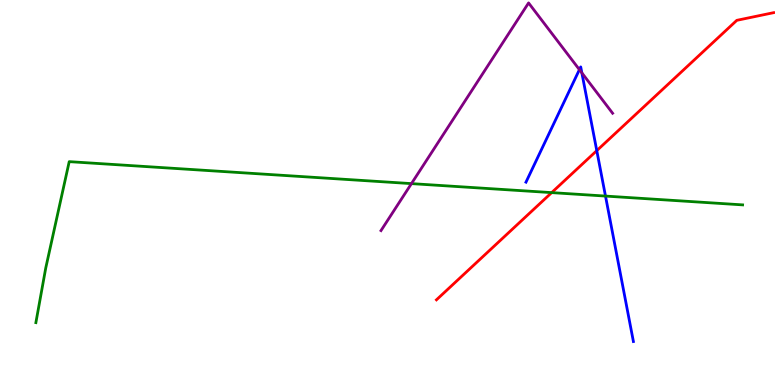[{'lines': ['blue', 'red'], 'intersections': [{'x': 7.7, 'y': 6.09}]}, {'lines': ['green', 'red'], 'intersections': [{'x': 7.12, 'y': 5.0}]}, {'lines': ['purple', 'red'], 'intersections': []}, {'lines': ['blue', 'green'], 'intersections': [{'x': 7.81, 'y': 4.91}]}, {'lines': ['blue', 'purple'], 'intersections': [{'x': 7.48, 'y': 8.19}, {'x': 7.51, 'y': 8.11}]}, {'lines': ['green', 'purple'], 'intersections': [{'x': 5.31, 'y': 5.23}]}]